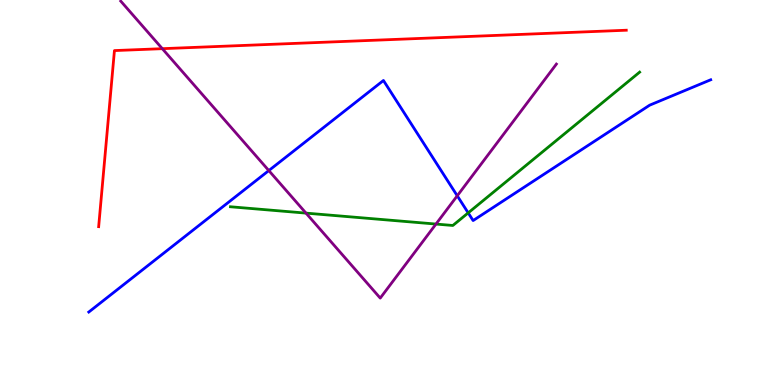[{'lines': ['blue', 'red'], 'intersections': []}, {'lines': ['green', 'red'], 'intersections': []}, {'lines': ['purple', 'red'], 'intersections': [{'x': 2.09, 'y': 8.74}]}, {'lines': ['blue', 'green'], 'intersections': [{'x': 6.04, 'y': 4.47}]}, {'lines': ['blue', 'purple'], 'intersections': [{'x': 3.47, 'y': 5.57}, {'x': 5.9, 'y': 4.91}]}, {'lines': ['green', 'purple'], 'intersections': [{'x': 3.95, 'y': 4.46}, {'x': 5.63, 'y': 4.18}]}]